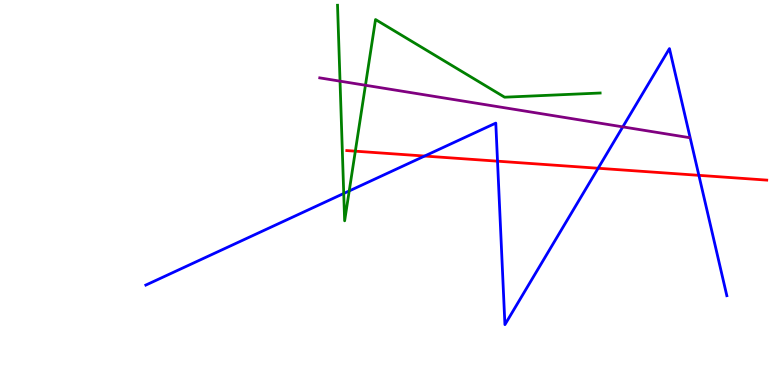[{'lines': ['blue', 'red'], 'intersections': [{'x': 5.48, 'y': 5.95}, {'x': 6.42, 'y': 5.81}, {'x': 7.72, 'y': 5.63}, {'x': 9.02, 'y': 5.45}]}, {'lines': ['green', 'red'], 'intersections': [{'x': 4.58, 'y': 6.07}]}, {'lines': ['purple', 'red'], 'intersections': []}, {'lines': ['blue', 'green'], 'intersections': [{'x': 4.44, 'y': 4.97}, {'x': 4.51, 'y': 5.04}]}, {'lines': ['blue', 'purple'], 'intersections': [{'x': 8.04, 'y': 6.7}]}, {'lines': ['green', 'purple'], 'intersections': [{'x': 4.39, 'y': 7.89}, {'x': 4.72, 'y': 7.79}]}]